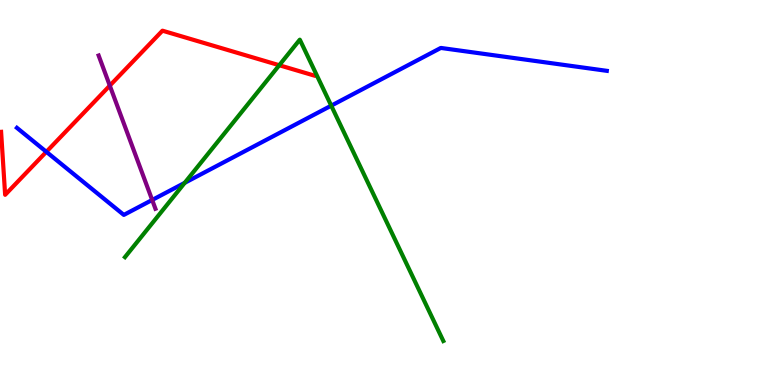[{'lines': ['blue', 'red'], 'intersections': [{'x': 0.598, 'y': 6.06}]}, {'lines': ['green', 'red'], 'intersections': [{'x': 3.6, 'y': 8.31}]}, {'lines': ['purple', 'red'], 'intersections': [{'x': 1.42, 'y': 7.78}]}, {'lines': ['blue', 'green'], 'intersections': [{'x': 2.38, 'y': 5.25}, {'x': 4.27, 'y': 7.26}]}, {'lines': ['blue', 'purple'], 'intersections': [{'x': 1.96, 'y': 4.81}]}, {'lines': ['green', 'purple'], 'intersections': []}]